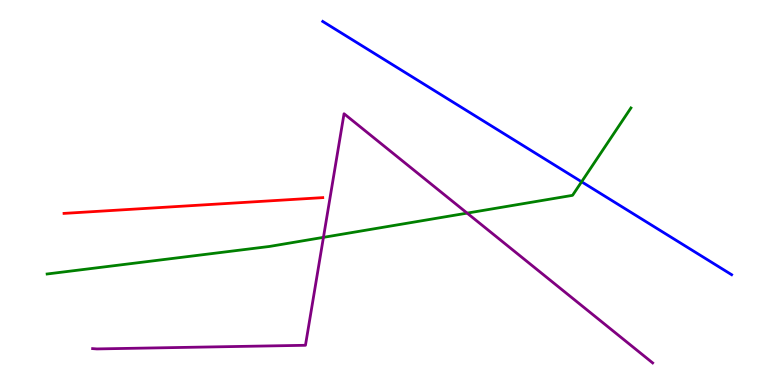[{'lines': ['blue', 'red'], 'intersections': []}, {'lines': ['green', 'red'], 'intersections': []}, {'lines': ['purple', 'red'], 'intersections': []}, {'lines': ['blue', 'green'], 'intersections': [{'x': 7.5, 'y': 5.28}]}, {'lines': ['blue', 'purple'], 'intersections': []}, {'lines': ['green', 'purple'], 'intersections': [{'x': 4.17, 'y': 3.84}, {'x': 6.03, 'y': 4.46}]}]